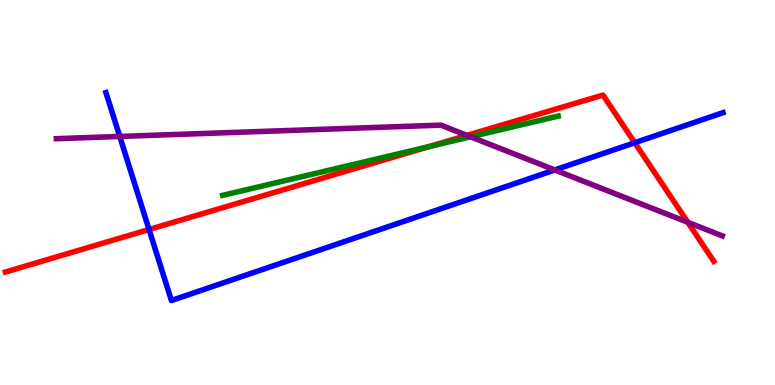[{'lines': ['blue', 'red'], 'intersections': [{'x': 1.92, 'y': 4.04}, {'x': 8.19, 'y': 6.29}]}, {'lines': ['green', 'red'], 'intersections': [{'x': 5.53, 'y': 6.19}]}, {'lines': ['purple', 'red'], 'intersections': [{'x': 6.03, 'y': 6.48}, {'x': 8.87, 'y': 4.23}]}, {'lines': ['blue', 'green'], 'intersections': []}, {'lines': ['blue', 'purple'], 'intersections': [{'x': 1.55, 'y': 6.46}, {'x': 7.16, 'y': 5.59}]}, {'lines': ['green', 'purple'], 'intersections': [{'x': 6.07, 'y': 6.45}]}]